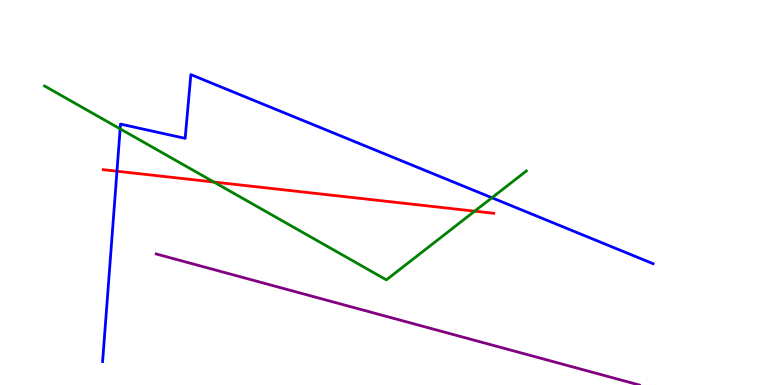[{'lines': ['blue', 'red'], 'intersections': [{'x': 1.51, 'y': 5.55}]}, {'lines': ['green', 'red'], 'intersections': [{'x': 2.76, 'y': 5.27}, {'x': 6.12, 'y': 4.52}]}, {'lines': ['purple', 'red'], 'intersections': []}, {'lines': ['blue', 'green'], 'intersections': [{'x': 1.55, 'y': 6.65}, {'x': 6.35, 'y': 4.86}]}, {'lines': ['blue', 'purple'], 'intersections': []}, {'lines': ['green', 'purple'], 'intersections': []}]